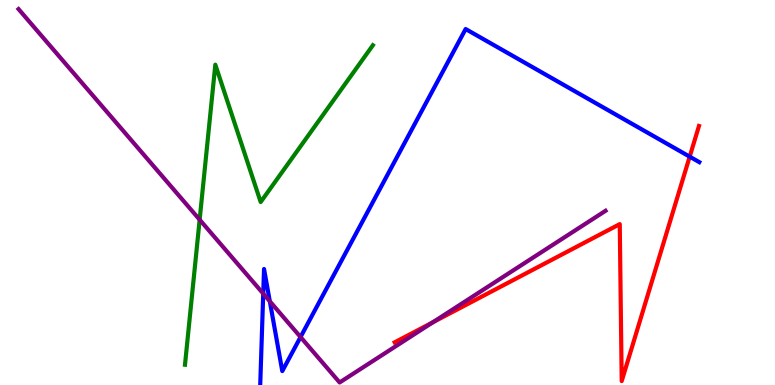[{'lines': ['blue', 'red'], 'intersections': [{'x': 8.9, 'y': 5.93}]}, {'lines': ['green', 'red'], 'intersections': []}, {'lines': ['purple', 'red'], 'intersections': [{'x': 5.59, 'y': 1.63}]}, {'lines': ['blue', 'green'], 'intersections': []}, {'lines': ['blue', 'purple'], 'intersections': [{'x': 3.4, 'y': 2.37}, {'x': 3.48, 'y': 2.17}, {'x': 3.88, 'y': 1.25}]}, {'lines': ['green', 'purple'], 'intersections': [{'x': 2.58, 'y': 4.29}]}]